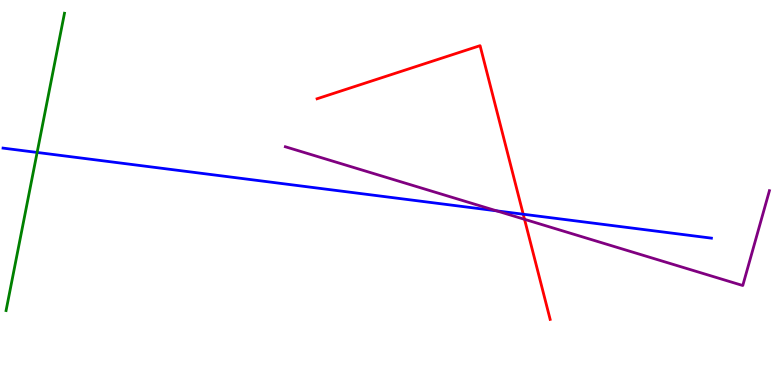[{'lines': ['blue', 'red'], 'intersections': [{'x': 6.75, 'y': 4.44}]}, {'lines': ['green', 'red'], 'intersections': []}, {'lines': ['purple', 'red'], 'intersections': [{'x': 6.77, 'y': 4.3}]}, {'lines': ['blue', 'green'], 'intersections': [{'x': 0.479, 'y': 6.04}]}, {'lines': ['blue', 'purple'], 'intersections': [{'x': 6.41, 'y': 4.52}]}, {'lines': ['green', 'purple'], 'intersections': []}]